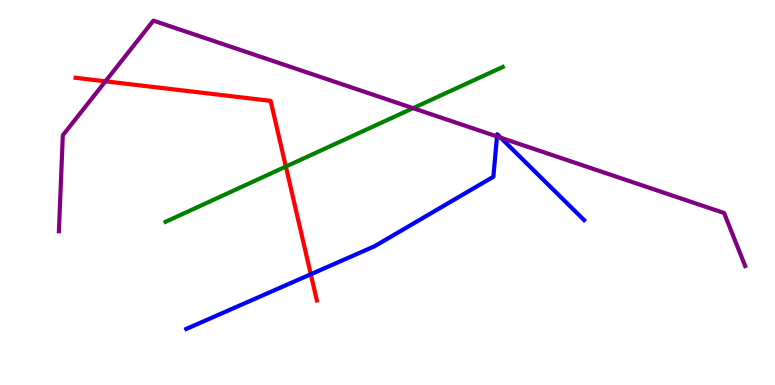[{'lines': ['blue', 'red'], 'intersections': [{'x': 4.01, 'y': 2.88}]}, {'lines': ['green', 'red'], 'intersections': [{'x': 3.69, 'y': 5.67}]}, {'lines': ['purple', 'red'], 'intersections': [{'x': 1.36, 'y': 7.89}]}, {'lines': ['blue', 'green'], 'intersections': []}, {'lines': ['blue', 'purple'], 'intersections': [{'x': 6.41, 'y': 6.46}, {'x': 6.46, 'y': 6.42}]}, {'lines': ['green', 'purple'], 'intersections': [{'x': 5.33, 'y': 7.19}]}]